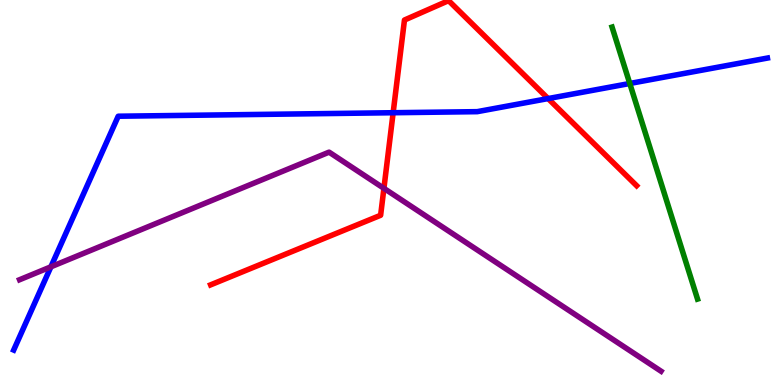[{'lines': ['blue', 'red'], 'intersections': [{'x': 5.07, 'y': 7.07}, {'x': 7.07, 'y': 7.44}]}, {'lines': ['green', 'red'], 'intersections': []}, {'lines': ['purple', 'red'], 'intersections': [{'x': 4.95, 'y': 5.11}]}, {'lines': ['blue', 'green'], 'intersections': [{'x': 8.13, 'y': 7.83}]}, {'lines': ['blue', 'purple'], 'intersections': [{'x': 0.657, 'y': 3.07}]}, {'lines': ['green', 'purple'], 'intersections': []}]